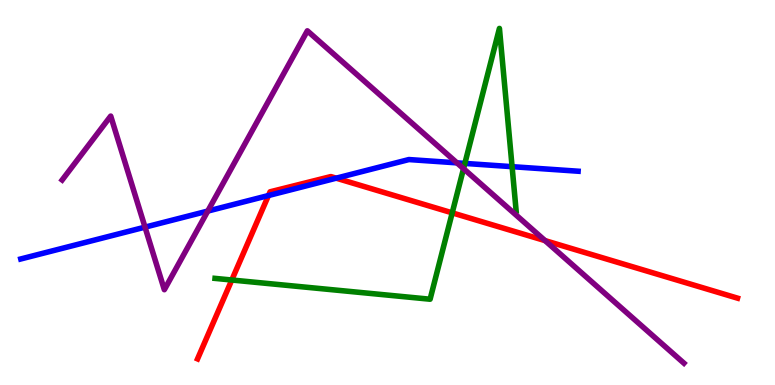[{'lines': ['blue', 'red'], 'intersections': [{'x': 3.46, 'y': 4.92}, {'x': 4.34, 'y': 5.37}]}, {'lines': ['green', 'red'], 'intersections': [{'x': 2.99, 'y': 2.73}, {'x': 5.84, 'y': 4.47}]}, {'lines': ['purple', 'red'], 'intersections': [{'x': 7.03, 'y': 3.75}]}, {'lines': ['blue', 'green'], 'intersections': [{'x': 6.0, 'y': 5.76}, {'x': 6.61, 'y': 5.67}]}, {'lines': ['blue', 'purple'], 'intersections': [{'x': 1.87, 'y': 4.1}, {'x': 2.68, 'y': 4.52}, {'x': 5.9, 'y': 5.77}]}, {'lines': ['green', 'purple'], 'intersections': [{'x': 5.98, 'y': 5.62}]}]